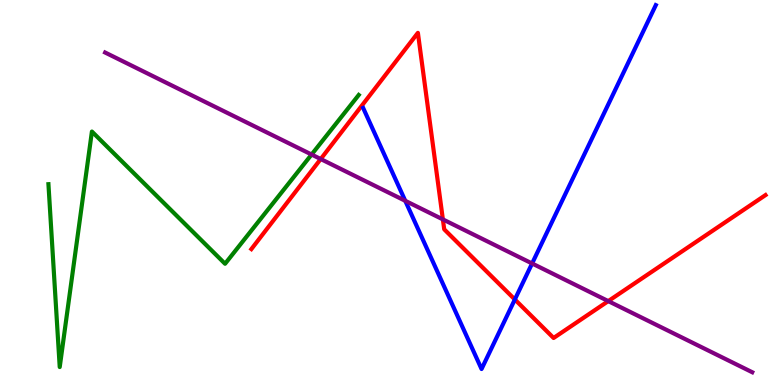[{'lines': ['blue', 'red'], 'intersections': [{'x': 6.64, 'y': 2.22}]}, {'lines': ['green', 'red'], 'intersections': []}, {'lines': ['purple', 'red'], 'intersections': [{'x': 4.14, 'y': 5.87}, {'x': 5.71, 'y': 4.3}, {'x': 7.85, 'y': 2.18}]}, {'lines': ['blue', 'green'], 'intersections': []}, {'lines': ['blue', 'purple'], 'intersections': [{'x': 5.23, 'y': 4.78}, {'x': 6.87, 'y': 3.16}]}, {'lines': ['green', 'purple'], 'intersections': [{'x': 4.02, 'y': 5.99}]}]